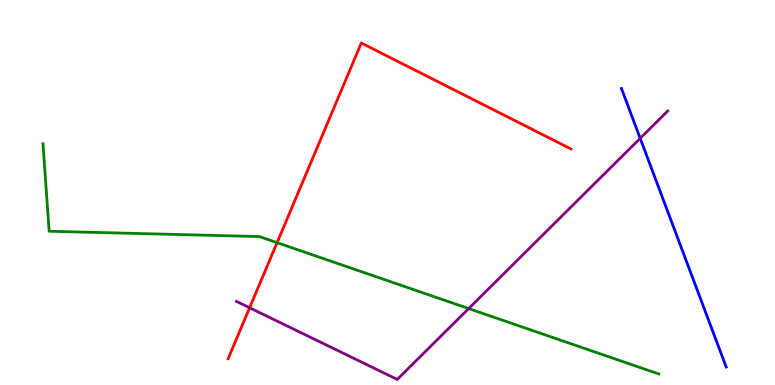[{'lines': ['blue', 'red'], 'intersections': []}, {'lines': ['green', 'red'], 'intersections': [{'x': 3.58, 'y': 3.7}]}, {'lines': ['purple', 'red'], 'intersections': [{'x': 3.22, 'y': 2.01}]}, {'lines': ['blue', 'green'], 'intersections': []}, {'lines': ['blue', 'purple'], 'intersections': [{'x': 8.26, 'y': 6.41}]}, {'lines': ['green', 'purple'], 'intersections': [{'x': 6.05, 'y': 1.99}]}]